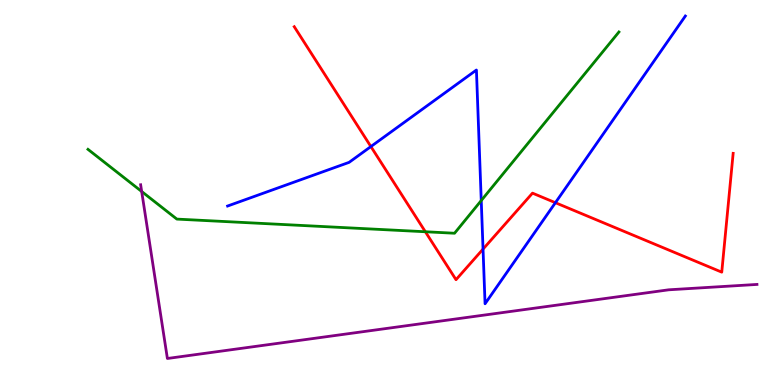[{'lines': ['blue', 'red'], 'intersections': [{'x': 4.79, 'y': 6.19}, {'x': 6.23, 'y': 3.53}, {'x': 7.17, 'y': 4.74}]}, {'lines': ['green', 'red'], 'intersections': [{'x': 5.49, 'y': 3.98}]}, {'lines': ['purple', 'red'], 'intersections': []}, {'lines': ['blue', 'green'], 'intersections': [{'x': 6.21, 'y': 4.79}]}, {'lines': ['blue', 'purple'], 'intersections': []}, {'lines': ['green', 'purple'], 'intersections': [{'x': 1.83, 'y': 5.03}]}]